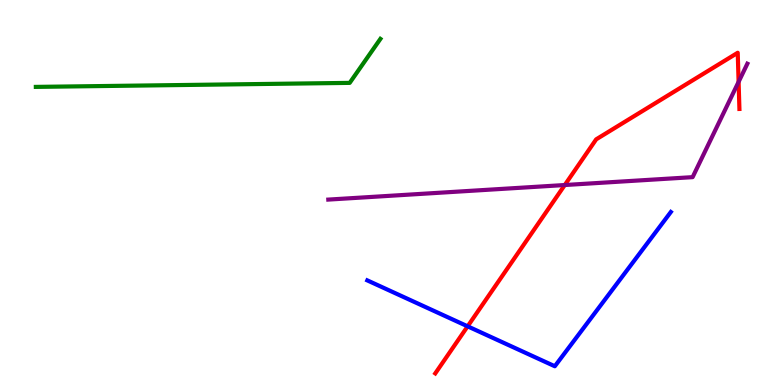[{'lines': ['blue', 'red'], 'intersections': [{'x': 6.03, 'y': 1.52}]}, {'lines': ['green', 'red'], 'intersections': []}, {'lines': ['purple', 'red'], 'intersections': [{'x': 7.29, 'y': 5.19}, {'x': 9.53, 'y': 7.87}]}, {'lines': ['blue', 'green'], 'intersections': []}, {'lines': ['blue', 'purple'], 'intersections': []}, {'lines': ['green', 'purple'], 'intersections': []}]